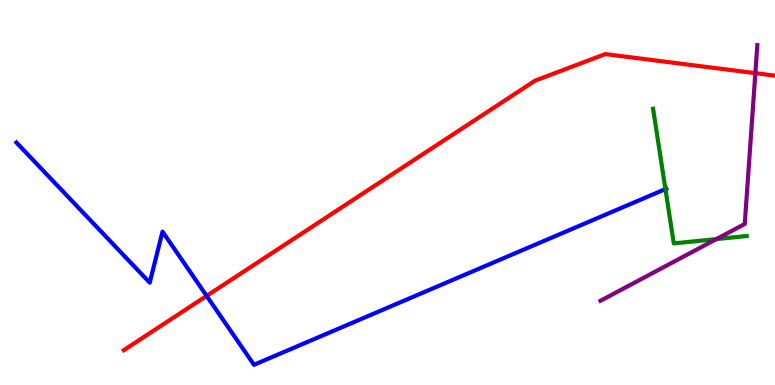[{'lines': ['blue', 'red'], 'intersections': [{'x': 2.67, 'y': 2.31}]}, {'lines': ['green', 'red'], 'intersections': []}, {'lines': ['purple', 'red'], 'intersections': [{'x': 9.75, 'y': 8.1}]}, {'lines': ['blue', 'green'], 'intersections': [{'x': 8.59, 'y': 5.09}]}, {'lines': ['blue', 'purple'], 'intersections': []}, {'lines': ['green', 'purple'], 'intersections': [{'x': 9.24, 'y': 3.79}]}]